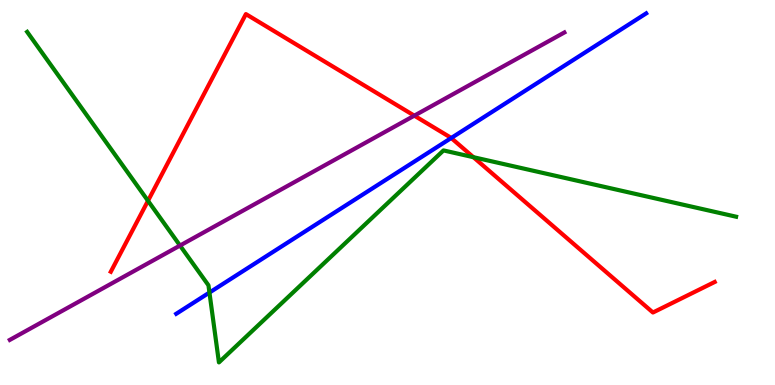[{'lines': ['blue', 'red'], 'intersections': [{'x': 5.82, 'y': 6.42}]}, {'lines': ['green', 'red'], 'intersections': [{'x': 1.91, 'y': 4.78}, {'x': 6.11, 'y': 5.92}]}, {'lines': ['purple', 'red'], 'intersections': [{'x': 5.35, 'y': 7.0}]}, {'lines': ['blue', 'green'], 'intersections': [{'x': 2.7, 'y': 2.4}]}, {'lines': ['blue', 'purple'], 'intersections': []}, {'lines': ['green', 'purple'], 'intersections': [{'x': 2.32, 'y': 3.62}]}]